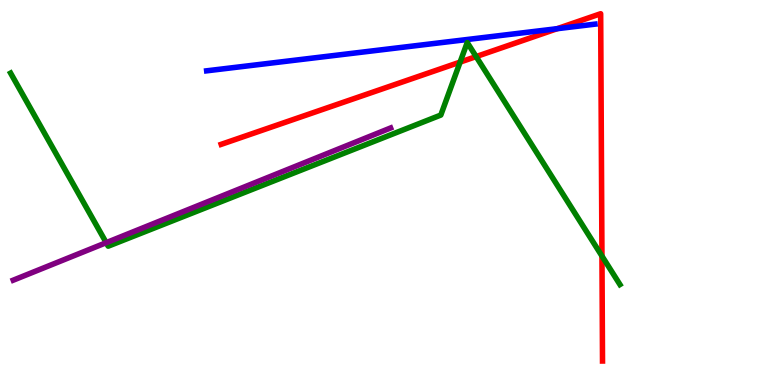[{'lines': ['blue', 'red'], 'intersections': [{'x': 7.19, 'y': 9.25}]}, {'lines': ['green', 'red'], 'intersections': [{'x': 5.94, 'y': 8.39}, {'x': 6.14, 'y': 8.53}, {'x': 7.77, 'y': 3.35}]}, {'lines': ['purple', 'red'], 'intersections': []}, {'lines': ['blue', 'green'], 'intersections': []}, {'lines': ['blue', 'purple'], 'intersections': []}, {'lines': ['green', 'purple'], 'intersections': [{'x': 1.37, 'y': 3.7}]}]